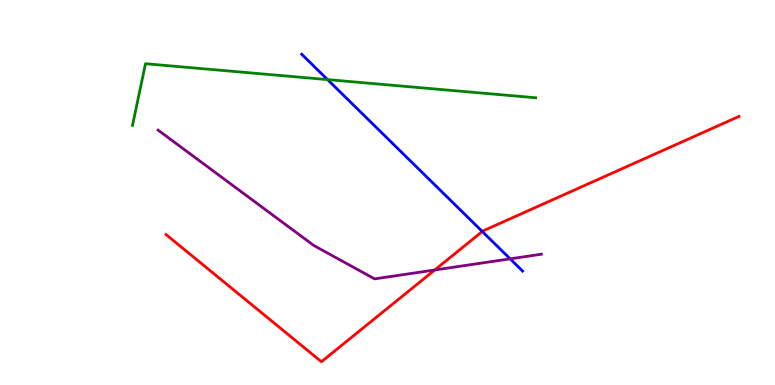[{'lines': ['blue', 'red'], 'intersections': [{'x': 6.22, 'y': 3.99}]}, {'lines': ['green', 'red'], 'intersections': []}, {'lines': ['purple', 'red'], 'intersections': [{'x': 5.61, 'y': 2.99}]}, {'lines': ['blue', 'green'], 'intersections': [{'x': 4.23, 'y': 7.93}]}, {'lines': ['blue', 'purple'], 'intersections': [{'x': 6.58, 'y': 3.28}]}, {'lines': ['green', 'purple'], 'intersections': []}]